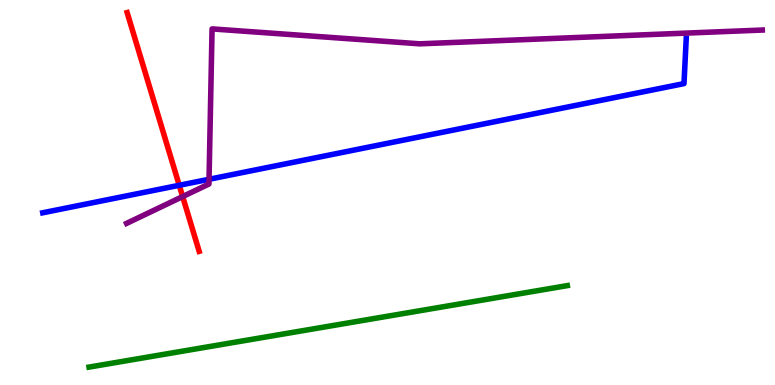[{'lines': ['blue', 'red'], 'intersections': [{'x': 2.31, 'y': 5.19}]}, {'lines': ['green', 'red'], 'intersections': []}, {'lines': ['purple', 'red'], 'intersections': [{'x': 2.36, 'y': 4.89}]}, {'lines': ['blue', 'green'], 'intersections': []}, {'lines': ['blue', 'purple'], 'intersections': [{'x': 2.7, 'y': 5.34}]}, {'lines': ['green', 'purple'], 'intersections': []}]